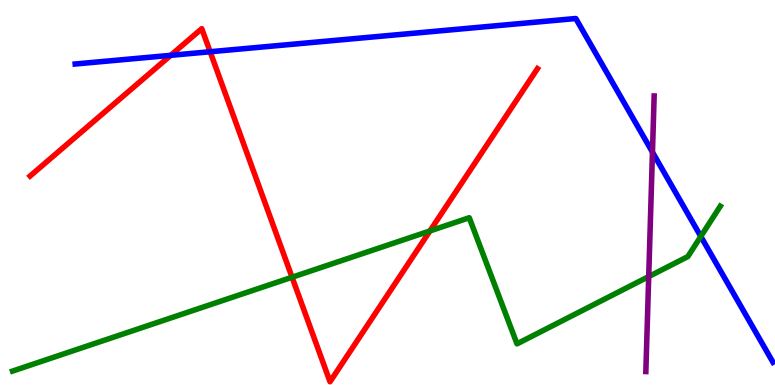[{'lines': ['blue', 'red'], 'intersections': [{'x': 2.2, 'y': 8.56}, {'x': 2.71, 'y': 8.66}]}, {'lines': ['green', 'red'], 'intersections': [{'x': 3.77, 'y': 2.8}, {'x': 5.55, 'y': 4.0}]}, {'lines': ['purple', 'red'], 'intersections': []}, {'lines': ['blue', 'green'], 'intersections': [{'x': 9.04, 'y': 3.86}]}, {'lines': ['blue', 'purple'], 'intersections': [{'x': 8.42, 'y': 6.05}]}, {'lines': ['green', 'purple'], 'intersections': [{'x': 8.37, 'y': 2.82}]}]